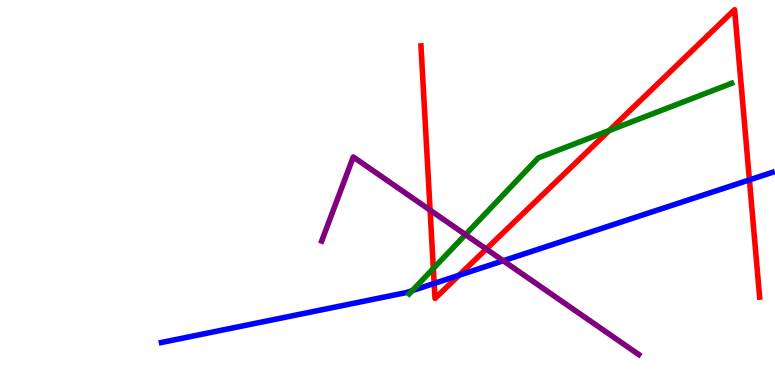[{'lines': ['blue', 'red'], 'intersections': [{'x': 5.6, 'y': 2.64}, {'x': 5.92, 'y': 2.85}, {'x': 9.67, 'y': 5.33}]}, {'lines': ['green', 'red'], 'intersections': [{'x': 5.59, 'y': 3.03}, {'x': 7.86, 'y': 6.61}]}, {'lines': ['purple', 'red'], 'intersections': [{'x': 5.55, 'y': 4.54}, {'x': 6.27, 'y': 3.53}]}, {'lines': ['blue', 'green'], 'intersections': [{'x': 5.32, 'y': 2.45}]}, {'lines': ['blue', 'purple'], 'intersections': [{'x': 6.49, 'y': 3.23}]}, {'lines': ['green', 'purple'], 'intersections': [{'x': 6.01, 'y': 3.91}]}]